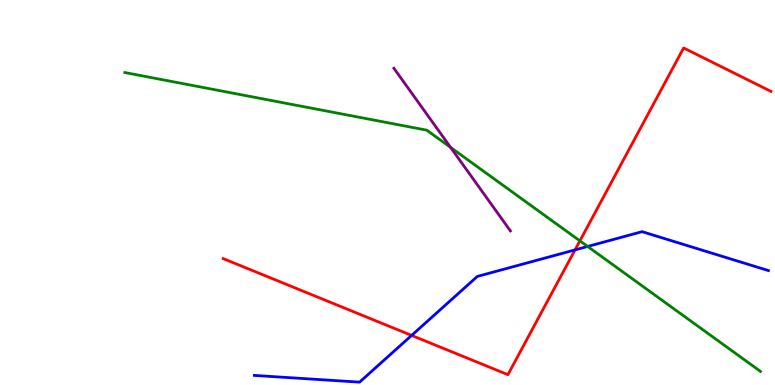[{'lines': ['blue', 'red'], 'intersections': [{'x': 5.31, 'y': 1.29}, {'x': 7.42, 'y': 3.51}]}, {'lines': ['green', 'red'], 'intersections': [{'x': 7.48, 'y': 3.74}]}, {'lines': ['purple', 'red'], 'intersections': []}, {'lines': ['blue', 'green'], 'intersections': [{'x': 7.58, 'y': 3.6}]}, {'lines': ['blue', 'purple'], 'intersections': []}, {'lines': ['green', 'purple'], 'intersections': [{'x': 5.81, 'y': 6.17}]}]